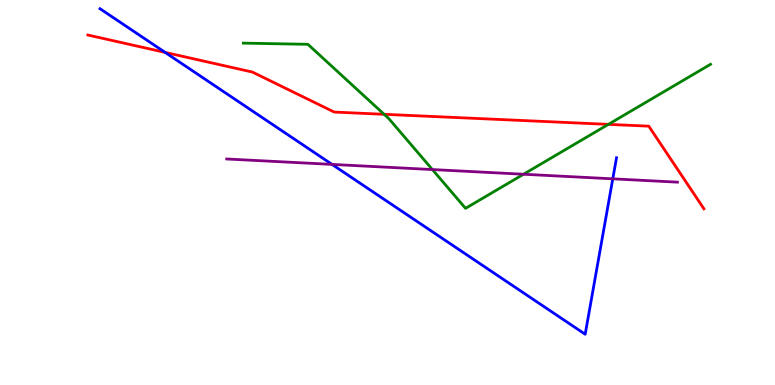[{'lines': ['blue', 'red'], 'intersections': [{'x': 2.13, 'y': 8.64}]}, {'lines': ['green', 'red'], 'intersections': [{'x': 4.96, 'y': 7.03}, {'x': 7.85, 'y': 6.77}]}, {'lines': ['purple', 'red'], 'intersections': []}, {'lines': ['blue', 'green'], 'intersections': []}, {'lines': ['blue', 'purple'], 'intersections': [{'x': 4.28, 'y': 5.73}, {'x': 7.91, 'y': 5.36}]}, {'lines': ['green', 'purple'], 'intersections': [{'x': 5.58, 'y': 5.6}, {'x': 6.76, 'y': 5.47}]}]